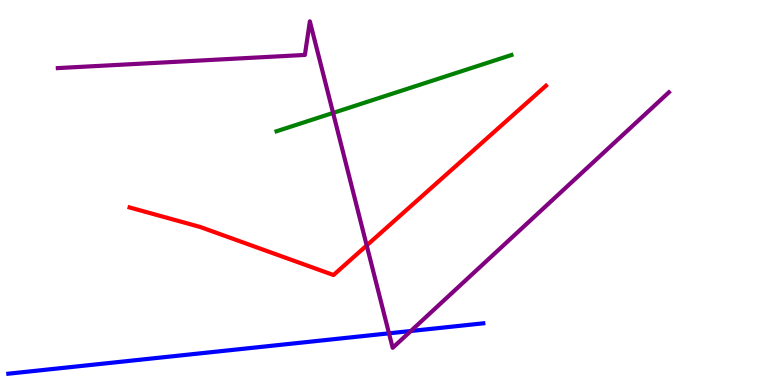[{'lines': ['blue', 'red'], 'intersections': []}, {'lines': ['green', 'red'], 'intersections': []}, {'lines': ['purple', 'red'], 'intersections': [{'x': 4.73, 'y': 3.62}]}, {'lines': ['blue', 'green'], 'intersections': []}, {'lines': ['blue', 'purple'], 'intersections': [{'x': 5.02, 'y': 1.34}, {'x': 5.3, 'y': 1.4}]}, {'lines': ['green', 'purple'], 'intersections': [{'x': 4.3, 'y': 7.07}]}]